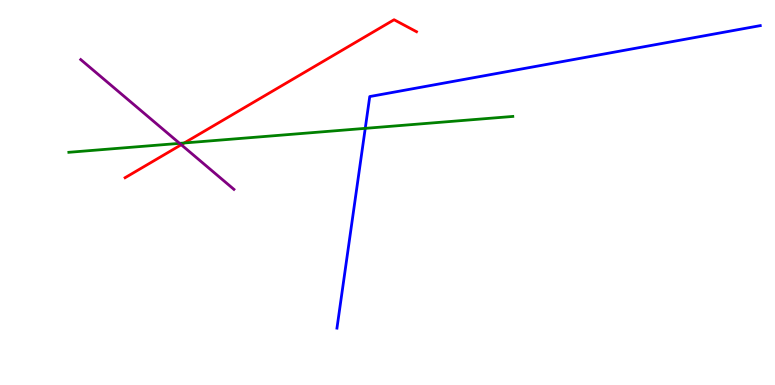[{'lines': ['blue', 'red'], 'intersections': []}, {'lines': ['green', 'red'], 'intersections': [{'x': 2.38, 'y': 6.29}]}, {'lines': ['purple', 'red'], 'intersections': [{'x': 2.34, 'y': 6.24}]}, {'lines': ['blue', 'green'], 'intersections': [{'x': 4.71, 'y': 6.67}]}, {'lines': ['blue', 'purple'], 'intersections': []}, {'lines': ['green', 'purple'], 'intersections': [{'x': 2.32, 'y': 6.28}]}]